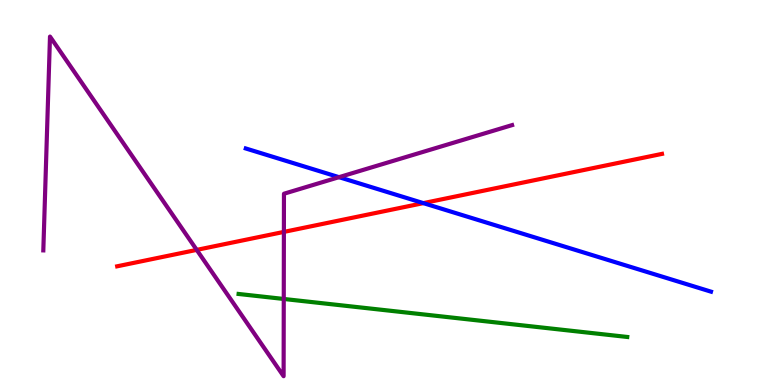[{'lines': ['blue', 'red'], 'intersections': [{'x': 5.46, 'y': 4.72}]}, {'lines': ['green', 'red'], 'intersections': []}, {'lines': ['purple', 'red'], 'intersections': [{'x': 2.54, 'y': 3.51}, {'x': 3.66, 'y': 3.98}]}, {'lines': ['blue', 'green'], 'intersections': []}, {'lines': ['blue', 'purple'], 'intersections': [{'x': 4.37, 'y': 5.4}]}, {'lines': ['green', 'purple'], 'intersections': [{'x': 3.66, 'y': 2.23}]}]